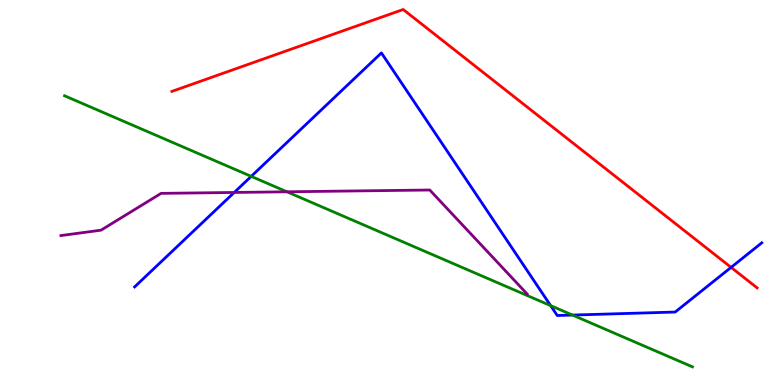[{'lines': ['blue', 'red'], 'intersections': [{'x': 9.43, 'y': 3.06}]}, {'lines': ['green', 'red'], 'intersections': []}, {'lines': ['purple', 'red'], 'intersections': []}, {'lines': ['blue', 'green'], 'intersections': [{'x': 3.24, 'y': 5.42}, {'x': 7.11, 'y': 2.06}, {'x': 7.39, 'y': 1.82}]}, {'lines': ['blue', 'purple'], 'intersections': [{'x': 3.02, 'y': 5.0}]}, {'lines': ['green', 'purple'], 'intersections': [{'x': 3.7, 'y': 5.02}]}]